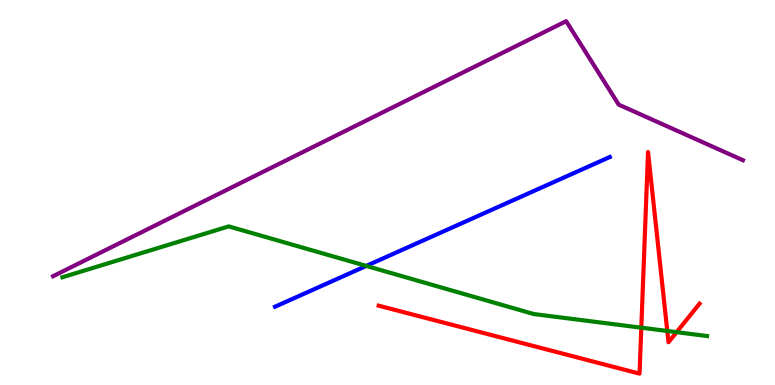[{'lines': ['blue', 'red'], 'intersections': []}, {'lines': ['green', 'red'], 'intersections': [{'x': 8.27, 'y': 1.49}, {'x': 8.61, 'y': 1.4}, {'x': 8.73, 'y': 1.37}]}, {'lines': ['purple', 'red'], 'intersections': []}, {'lines': ['blue', 'green'], 'intersections': [{'x': 4.73, 'y': 3.09}]}, {'lines': ['blue', 'purple'], 'intersections': []}, {'lines': ['green', 'purple'], 'intersections': []}]